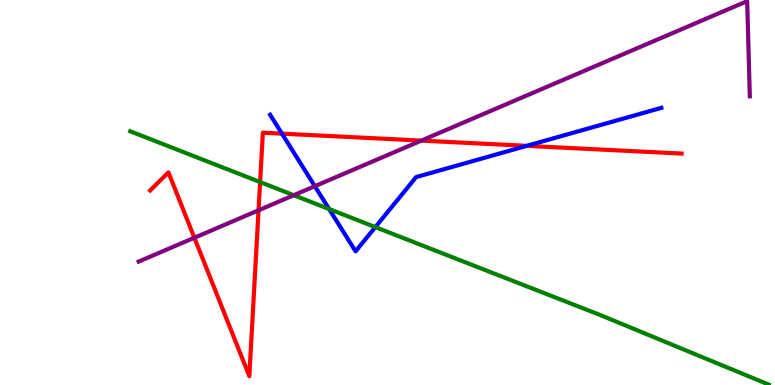[{'lines': ['blue', 'red'], 'intersections': [{'x': 3.64, 'y': 6.53}, {'x': 6.8, 'y': 6.21}]}, {'lines': ['green', 'red'], 'intersections': [{'x': 3.36, 'y': 5.27}]}, {'lines': ['purple', 'red'], 'intersections': [{'x': 2.51, 'y': 3.82}, {'x': 3.34, 'y': 4.54}, {'x': 5.44, 'y': 6.35}]}, {'lines': ['blue', 'green'], 'intersections': [{'x': 4.25, 'y': 4.57}, {'x': 4.84, 'y': 4.1}]}, {'lines': ['blue', 'purple'], 'intersections': [{'x': 4.06, 'y': 5.16}]}, {'lines': ['green', 'purple'], 'intersections': [{'x': 3.79, 'y': 4.93}]}]